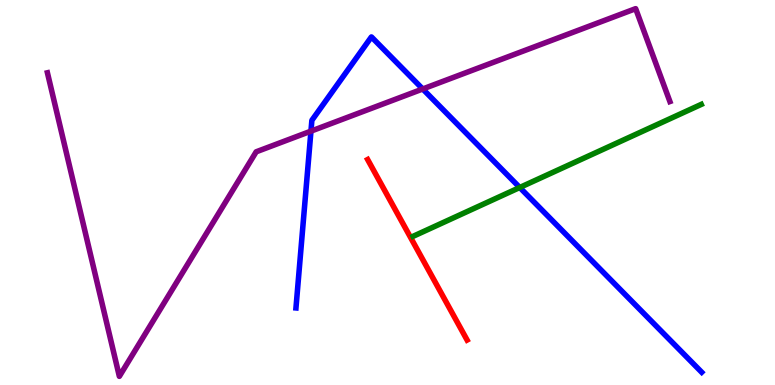[{'lines': ['blue', 'red'], 'intersections': []}, {'lines': ['green', 'red'], 'intersections': []}, {'lines': ['purple', 'red'], 'intersections': []}, {'lines': ['blue', 'green'], 'intersections': [{'x': 6.71, 'y': 5.13}]}, {'lines': ['blue', 'purple'], 'intersections': [{'x': 4.01, 'y': 6.59}, {'x': 5.45, 'y': 7.69}]}, {'lines': ['green', 'purple'], 'intersections': []}]